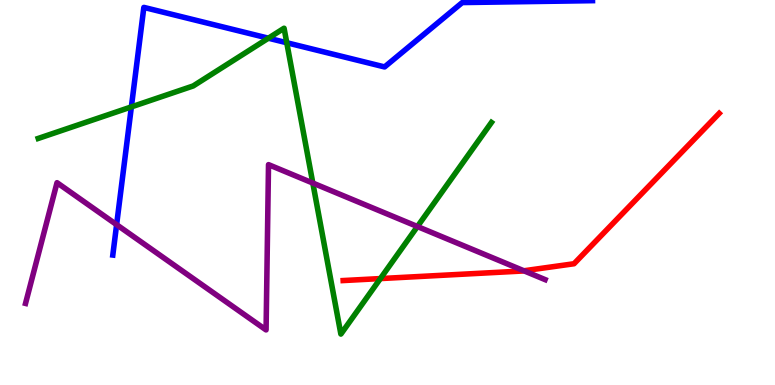[{'lines': ['blue', 'red'], 'intersections': []}, {'lines': ['green', 'red'], 'intersections': [{'x': 4.91, 'y': 2.76}]}, {'lines': ['purple', 'red'], 'intersections': [{'x': 6.76, 'y': 2.97}]}, {'lines': ['blue', 'green'], 'intersections': [{'x': 1.7, 'y': 7.22}, {'x': 3.46, 'y': 9.01}, {'x': 3.7, 'y': 8.89}]}, {'lines': ['blue', 'purple'], 'intersections': [{'x': 1.5, 'y': 4.16}]}, {'lines': ['green', 'purple'], 'intersections': [{'x': 4.04, 'y': 5.25}, {'x': 5.39, 'y': 4.12}]}]